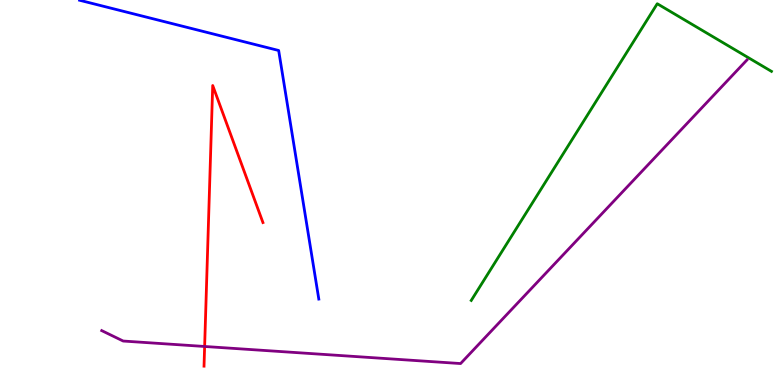[{'lines': ['blue', 'red'], 'intersections': []}, {'lines': ['green', 'red'], 'intersections': []}, {'lines': ['purple', 'red'], 'intersections': [{'x': 2.64, 'y': 1.0}]}, {'lines': ['blue', 'green'], 'intersections': []}, {'lines': ['blue', 'purple'], 'intersections': []}, {'lines': ['green', 'purple'], 'intersections': []}]